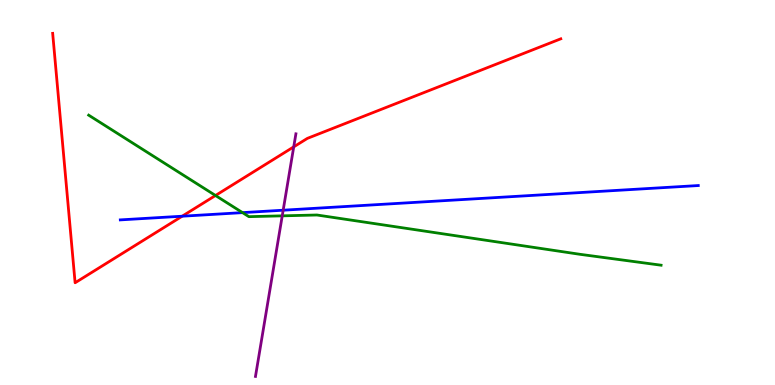[{'lines': ['blue', 'red'], 'intersections': [{'x': 2.35, 'y': 4.38}]}, {'lines': ['green', 'red'], 'intersections': [{'x': 2.78, 'y': 4.92}]}, {'lines': ['purple', 'red'], 'intersections': [{'x': 3.79, 'y': 6.19}]}, {'lines': ['blue', 'green'], 'intersections': [{'x': 3.13, 'y': 4.48}]}, {'lines': ['blue', 'purple'], 'intersections': [{'x': 3.65, 'y': 4.54}]}, {'lines': ['green', 'purple'], 'intersections': [{'x': 3.64, 'y': 4.39}]}]